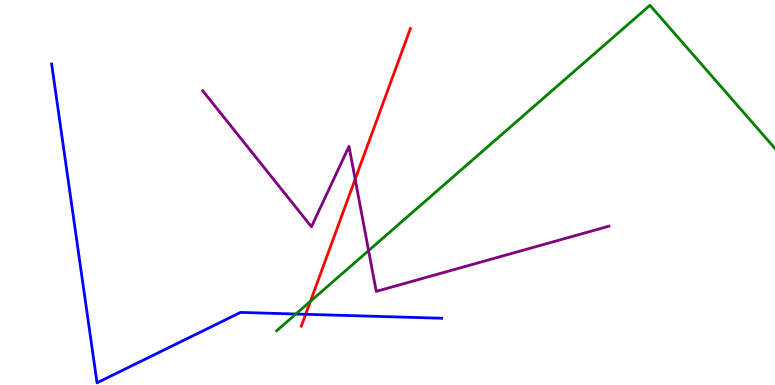[{'lines': ['blue', 'red'], 'intersections': [{'x': 3.94, 'y': 1.84}]}, {'lines': ['green', 'red'], 'intersections': [{'x': 4.01, 'y': 2.17}]}, {'lines': ['purple', 'red'], 'intersections': [{'x': 4.58, 'y': 5.35}]}, {'lines': ['blue', 'green'], 'intersections': [{'x': 3.82, 'y': 1.84}]}, {'lines': ['blue', 'purple'], 'intersections': []}, {'lines': ['green', 'purple'], 'intersections': [{'x': 4.76, 'y': 3.49}]}]